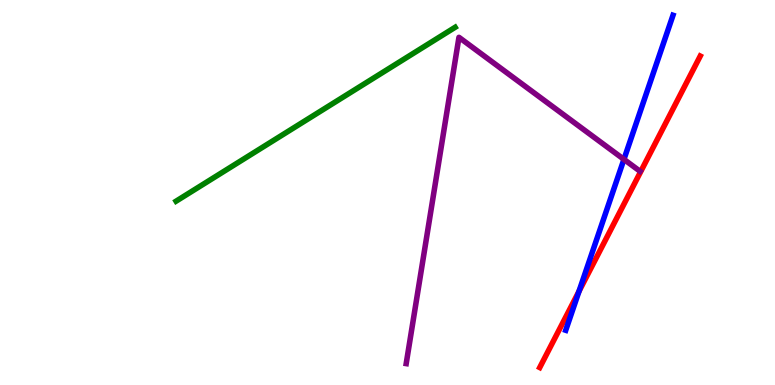[{'lines': ['blue', 'red'], 'intersections': [{'x': 7.47, 'y': 2.43}]}, {'lines': ['green', 'red'], 'intersections': []}, {'lines': ['purple', 'red'], 'intersections': []}, {'lines': ['blue', 'green'], 'intersections': []}, {'lines': ['blue', 'purple'], 'intersections': [{'x': 8.05, 'y': 5.86}]}, {'lines': ['green', 'purple'], 'intersections': []}]